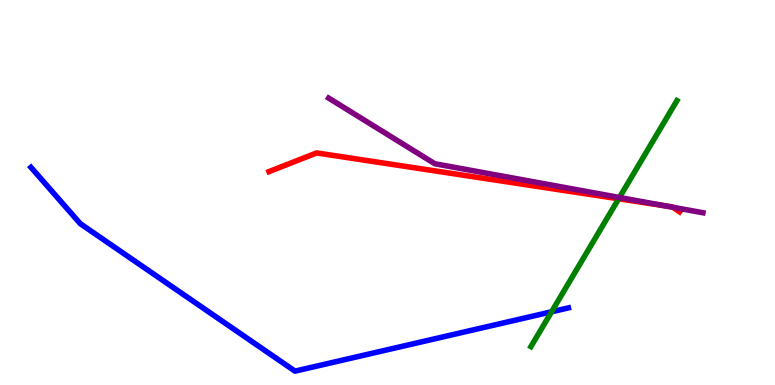[{'lines': ['blue', 'red'], 'intersections': []}, {'lines': ['green', 'red'], 'intersections': [{'x': 7.98, 'y': 4.84}]}, {'lines': ['purple', 'red'], 'intersections': [{'x': 8.59, 'y': 4.65}, {'x': 8.68, 'y': 4.62}]}, {'lines': ['blue', 'green'], 'intersections': [{'x': 7.12, 'y': 1.9}]}, {'lines': ['blue', 'purple'], 'intersections': []}, {'lines': ['green', 'purple'], 'intersections': [{'x': 7.99, 'y': 4.87}]}]